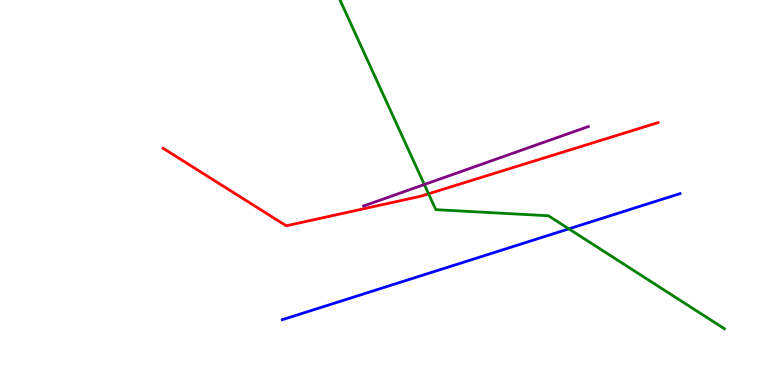[{'lines': ['blue', 'red'], 'intersections': []}, {'lines': ['green', 'red'], 'intersections': [{'x': 5.53, 'y': 4.97}]}, {'lines': ['purple', 'red'], 'intersections': []}, {'lines': ['blue', 'green'], 'intersections': [{'x': 7.34, 'y': 4.06}]}, {'lines': ['blue', 'purple'], 'intersections': []}, {'lines': ['green', 'purple'], 'intersections': [{'x': 5.48, 'y': 5.21}]}]